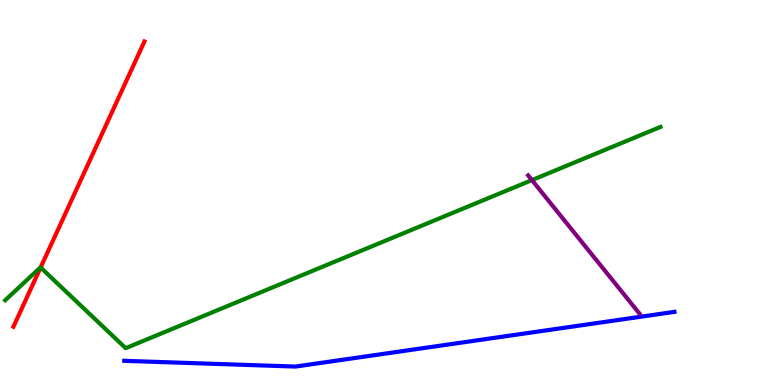[{'lines': ['blue', 'red'], 'intersections': []}, {'lines': ['green', 'red'], 'intersections': [{'x': 0.524, 'y': 3.05}]}, {'lines': ['purple', 'red'], 'intersections': []}, {'lines': ['blue', 'green'], 'intersections': []}, {'lines': ['blue', 'purple'], 'intersections': []}, {'lines': ['green', 'purple'], 'intersections': [{'x': 6.86, 'y': 5.32}]}]